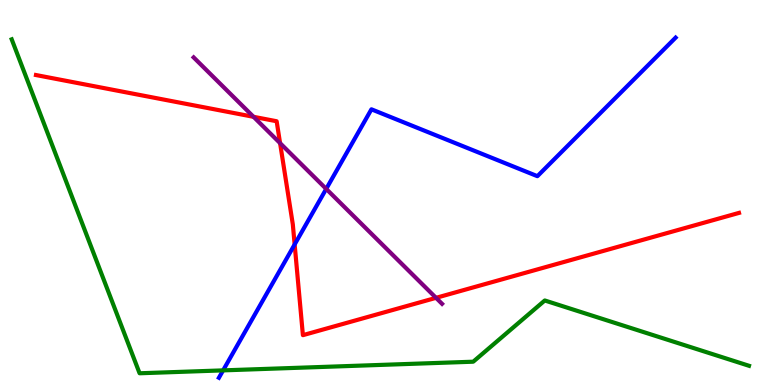[{'lines': ['blue', 'red'], 'intersections': [{'x': 3.8, 'y': 3.65}]}, {'lines': ['green', 'red'], 'intersections': []}, {'lines': ['purple', 'red'], 'intersections': [{'x': 3.27, 'y': 6.97}, {'x': 3.61, 'y': 6.28}, {'x': 5.63, 'y': 2.26}]}, {'lines': ['blue', 'green'], 'intersections': [{'x': 2.88, 'y': 0.38}]}, {'lines': ['blue', 'purple'], 'intersections': [{'x': 4.21, 'y': 5.09}]}, {'lines': ['green', 'purple'], 'intersections': []}]